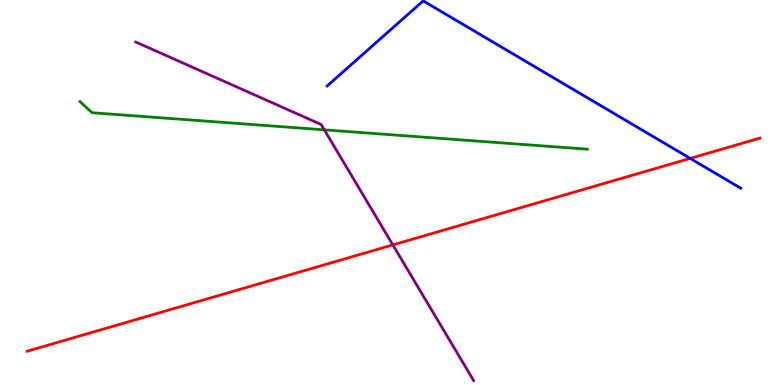[{'lines': ['blue', 'red'], 'intersections': [{'x': 8.91, 'y': 5.89}]}, {'lines': ['green', 'red'], 'intersections': []}, {'lines': ['purple', 'red'], 'intersections': [{'x': 5.07, 'y': 3.64}]}, {'lines': ['blue', 'green'], 'intersections': []}, {'lines': ['blue', 'purple'], 'intersections': []}, {'lines': ['green', 'purple'], 'intersections': [{'x': 4.18, 'y': 6.63}]}]